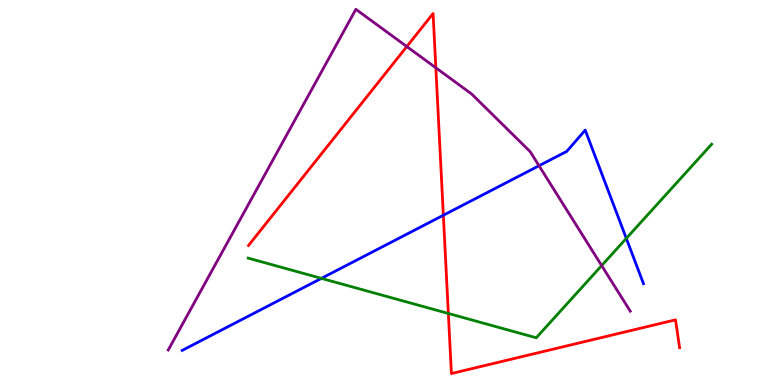[{'lines': ['blue', 'red'], 'intersections': [{'x': 5.72, 'y': 4.41}]}, {'lines': ['green', 'red'], 'intersections': [{'x': 5.79, 'y': 1.86}]}, {'lines': ['purple', 'red'], 'intersections': [{'x': 5.25, 'y': 8.79}, {'x': 5.62, 'y': 8.24}]}, {'lines': ['blue', 'green'], 'intersections': [{'x': 4.15, 'y': 2.77}, {'x': 8.08, 'y': 3.81}]}, {'lines': ['blue', 'purple'], 'intersections': [{'x': 6.96, 'y': 5.7}]}, {'lines': ['green', 'purple'], 'intersections': [{'x': 7.76, 'y': 3.1}]}]